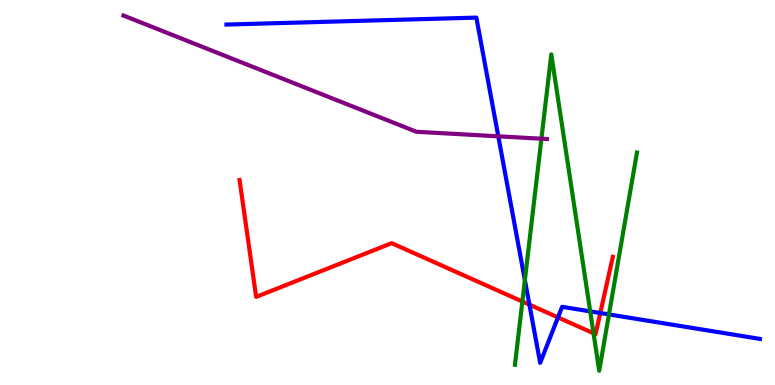[{'lines': ['blue', 'red'], 'intersections': [{'x': 6.83, 'y': 2.09}, {'x': 7.2, 'y': 1.76}, {'x': 7.75, 'y': 1.87}]}, {'lines': ['green', 'red'], 'intersections': [{'x': 6.74, 'y': 2.17}, {'x': 7.66, 'y': 1.34}]}, {'lines': ['purple', 'red'], 'intersections': []}, {'lines': ['blue', 'green'], 'intersections': [{'x': 6.77, 'y': 2.73}, {'x': 7.62, 'y': 1.91}, {'x': 7.86, 'y': 1.83}]}, {'lines': ['blue', 'purple'], 'intersections': [{'x': 6.43, 'y': 6.46}]}, {'lines': ['green', 'purple'], 'intersections': [{'x': 6.99, 'y': 6.4}]}]